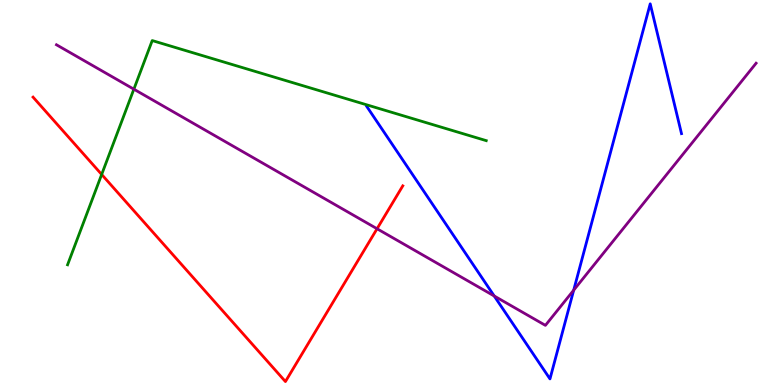[{'lines': ['blue', 'red'], 'intersections': []}, {'lines': ['green', 'red'], 'intersections': [{'x': 1.31, 'y': 5.47}]}, {'lines': ['purple', 'red'], 'intersections': [{'x': 4.87, 'y': 4.06}]}, {'lines': ['blue', 'green'], 'intersections': []}, {'lines': ['blue', 'purple'], 'intersections': [{'x': 6.38, 'y': 2.31}, {'x': 7.4, 'y': 2.46}]}, {'lines': ['green', 'purple'], 'intersections': [{'x': 1.73, 'y': 7.68}]}]